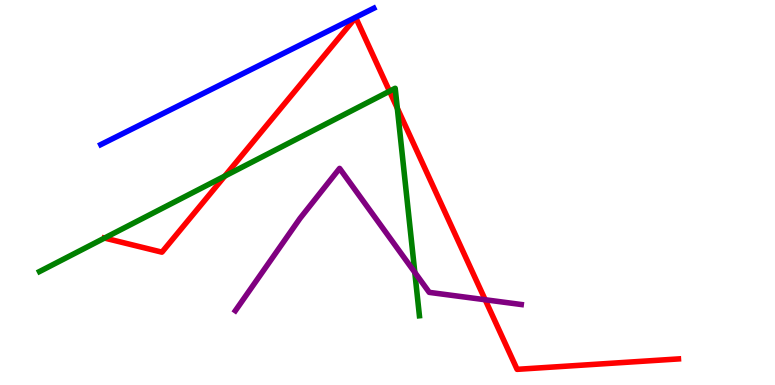[{'lines': ['blue', 'red'], 'intersections': []}, {'lines': ['green', 'red'], 'intersections': [{'x': 1.35, 'y': 3.82}, {'x': 2.9, 'y': 5.43}, {'x': 5.03, 'y': 7.63}, {'x': 5.13, 'y': 7.19}]}, {'lines': ['purple', 'red'], 'intersections': [{'x': 6.26, 'y': 2.21}]}, {'lines': ['blue', 'green'], 'intersections': []}, {'lines': ['blue', 'purple'], 'intersections': []}, {'lines': ['green', 'purple'], 'intersections': [{'x': 5.35, 'y': 2.92}]}]